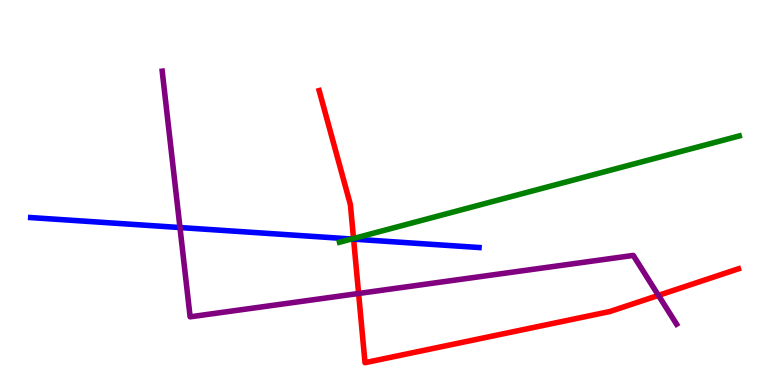[{'lines': ['blue', 'red'], 'intersections': [{'x': 4.56, 'y': 3.79}]}, {'lines': ['green', 'red'], 'intersections': [{'x': 4.56, 'y': 3.8}]}, {'lines': ['purple', 'red'], 'intersections': [{'x': 4.63, 'y': 2.38}, {'x': 8.5, 'y': 2.33}]}, {'lines': ['blue', 'green'], 'intersections': [{'x': 4.54, 'y': 3.79}]}, {'lines': ['blue', 'purple'], 'intersections': [{'x': 2.32, 'y': 4.09}]}, {'lines': ['green', 'purple'], 'intersections': []}]